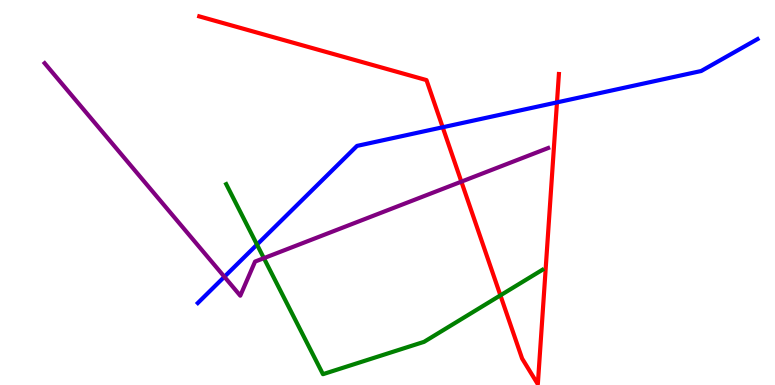[{'lines': ['blue', 'red'], 'intersections': [{'x': 5.71, 'y': 6.69}, {'x': 7.19, 'y': 7.34}]}, {'lines': ['green', 'red'], 'intersections': [{'x': 6.46, 'y': 2.33}]}, {'lines': ['purple', 'red'], 'intersections': [{'x': 5.95, 'y': 5.28}]}, {'lines': ['blue', 'green'], 'intersections': [{'x': 3.32, 'y': 3.65}]}, {'lines': ['blue', 'purple'], 'intersections': [{'x': 2.9, 'y': 2.81}]}, {'lines': ['green', 'purple'], 'intersections': [{'x': 3.4, 'y': 3.29}]}]